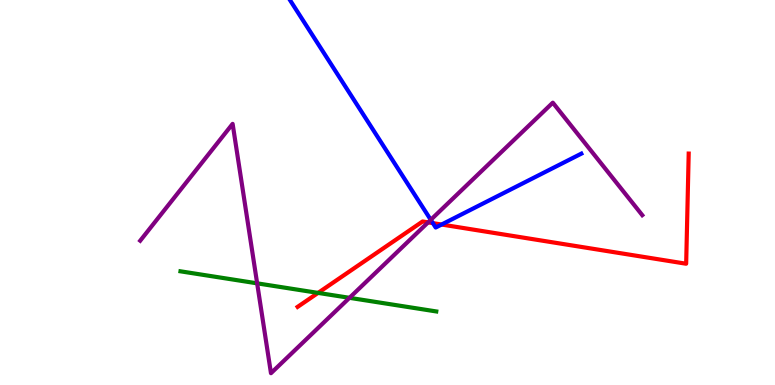[{'lines': ['blue', 'red'], 'intersections': [{'x': 5.59, 'y': 4.2}, {'x': 5.7, 'y': 4.17}]}, {'lines': ['green', 'red'], 'intersections': [{'x': 4.1, 'y': 2.39}]}, {'lines': ['purple', 'red'], 'intersections': [{'x': 5.52, 'y': 4.22}]}, {'lines': ['blue', 'green'], 'intersections': []}, {'lines': ['blue', 'purple'], 'intersections': [{'x': 5.56, 'y': 4.29}]}, {'lines': ['green', 'purple'], 'intersections': [{'x': 3.32, 'y': 2.64}, {'x': 4.51, 'y': 2.26}]}]